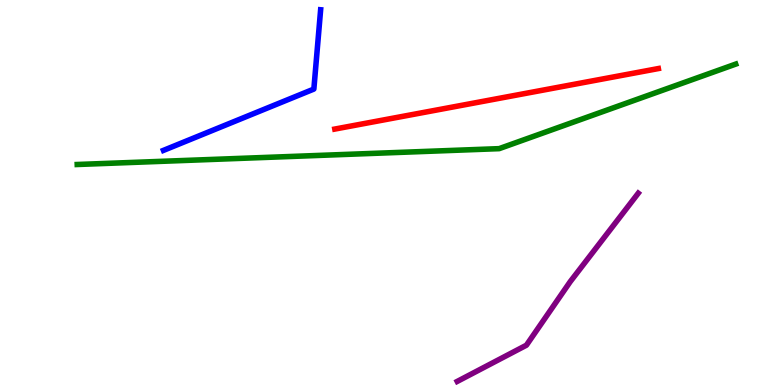[{'lines': ['blue', 'red'], 'intersections': []}, {'lines': ['green', 'red'], 'intersections': []}, {'lines': ['purple', 'red'], 'intersections': []}, {'lines': ['blue', 'green'], 'intersections': []}, {'lines': ['blue', 'purple'], 'intersections': []}, {'lines': ['green', 'purple'], 'intersections': []}]